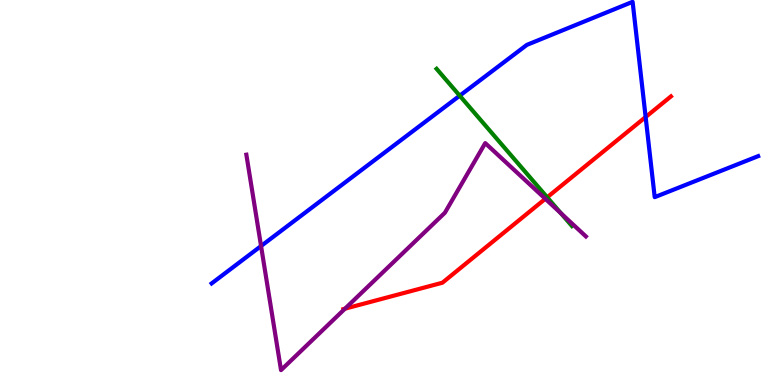[{'lines': ['blue', 'red'], 'intersections': [{'x': 8.33, 'y': 6.96}]}, {'lines': ['green', 'red'], 'intersections': [{'x': 7.06, 'y': 4.88}]}, {'lines': ['purple', 'red'], 'intersections': [{'x': 4.45, 'y': 1.98}, {'x': 7.04, 'y': 4.84}]}, {'lines': ['blue', 'green'], 'intersections': [{'x': 5.93, 'y': 7.51}]}, {'lines': ['blue', 'purple'], 'intersections': [{'x': 3.37, 'y': 3.61}]}, {'lines': ['green', 'purple'], 'intersections': [{'x': 7.24, 'y': 4.46}]}]